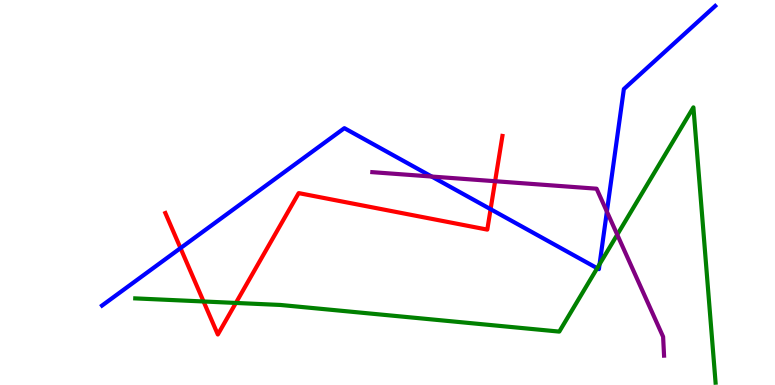[{'lines': ['blue', 'red'], 'intersections': [{'x': 2.33, 'y': 3.56}, {'x': 6.33, 'y': 4.57}]}, {'lines': ['green', 'red'], 'intersections': [{'x': 2.63, 'y': 2.17}, {'x': 3.04, 'y': 2.13}]}, {'lines': ['purple', 'red'], 'intersections': [{'x': 6.39, 'y': 5.29}]}, {'lines': ['blue', 'green'], 'intersections': [{'x': 7.71, 'y': 3.03}, {'x': 7.74, 'y': 3.14}]}, {'lines': ['blue', 'purple'], 'intersections': [{'x': 5.57, 'y': 5.41}, {'x': 7.83, 'y': 4.5}]}, {'lines': ['green', 'purple'], 'intersections': [{'x': 7.96, 'y': 3.9}]}]